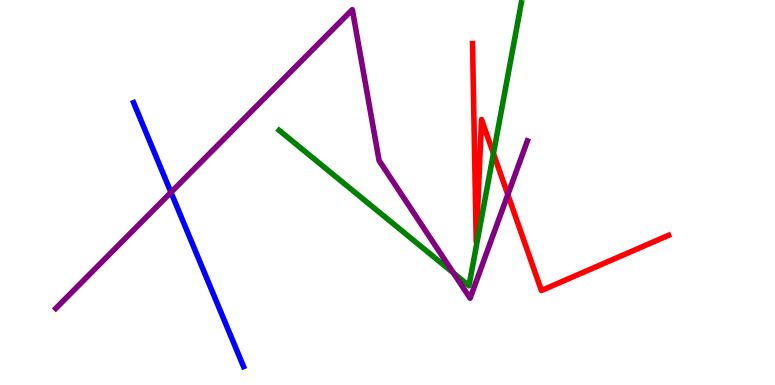[{'lines': ['blue', 'red'], 'intersections': []}, {'lines': ['green', 'red'], 'intersections': [{'x': 6.37, 'y': 6.01}]}, {'lines': ['purple', 'red'], 'intersections': [{'x': 6.55, 'y': 4.95}]}, {'lines': ['blue', 'green'], 'intersections': []}, {'lines': ['blue', 'purple'], 'intersections': [{'x': 2.21, 'y': 5.0}]}, {'lines': ['green', 'purple'], 'intersections': [{'x': 5.85, 'y': 2.91}]}]